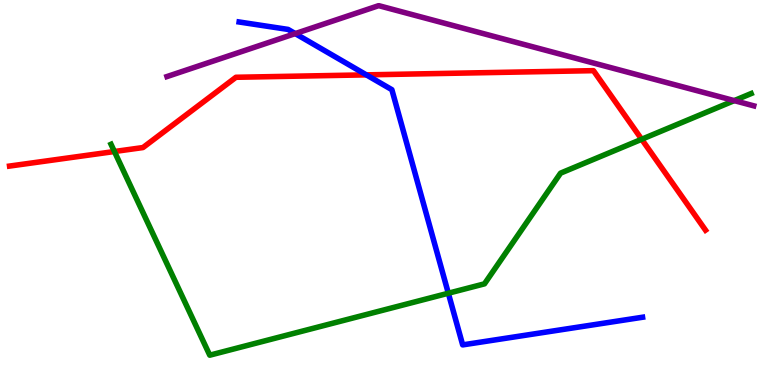[{'lines': ['blue', 'red'], 'intersections': [{'x': 4.73, 'y': 8.06}]}, {'lines': ['green', 'red'], 'intersections': [{'x': 1.48, 'y': 6.06}, {'x': 8.28, 'y': 6.38}]}, {'lines': ['purple', 'red'], 'intersections': []}, {'lines': ['blue', 'green'], 'intersections': [{'x': 5.78, 'y': 2.38}]}, {'lines': ['blue', 'purple'], 'intersections': [{'x': 3.81, 'y': 9.13}]}, {'lines': ['green', 'purple'], 'intersections': [{'x': 9.47, 'y': 7.39}]}]